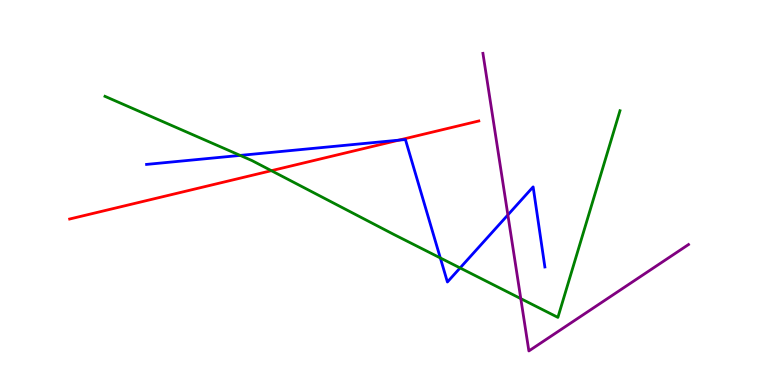[{'lines': ['blue', 'red'], 'intersections': [{'x': 5.15, 'y': 6.36}]}, {'lines': ['green', 'red'], 'intersections': [{'x': 3.5, 'y': 5.57}]}, {'lines': ['purple', 'red'], 'intersections': []}, {'lines': ['blue', 'green'], 'intersections': [{'x': 3.1, 'y': 5.96}, {'x': 5.68, 'y': 3.3}, {'x': 5.94, 'y': 3.04}]}, {'lines': ['blue', 'purple'], 'intersections': [{'x': 6.55, 'y': 4.42}]}, {'lines': ['green', 'purple'], 'intersections': [{'x': 6.72, 'y': 2.24}]}]